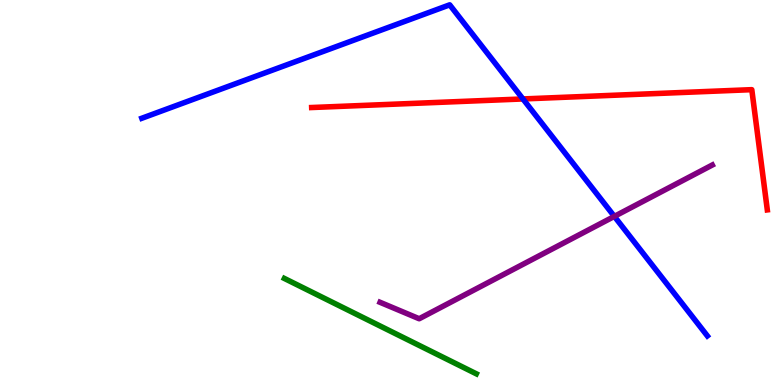[{'lines': ['blue', 'red'], 'intersections': [{'x': 6.75, 'y': 7.43}]}, {'lines': ['green', 'red'], 'intersections': []}, {'lines': ['purple', 'red'], 'intersections': []}, {'lines': ['blue', 'green'], 'intersections': []}, {'lines': ['blue', 'purple'], 'intersections': [{'x': 7.93, 'y': 4.38}]}, {'lines': ['green', 'purple'], 'intersections': []}]